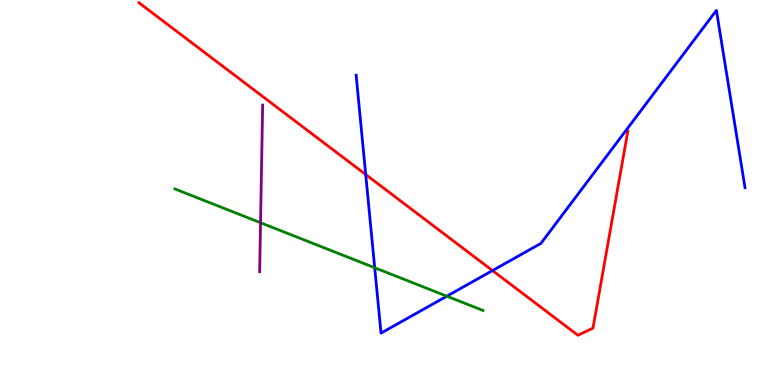[{'lines': ['blue', 'red'], 'intersections': [{'x': 4.72, 'y': 5.47}, {'x': 6.35, 'y': 2.97}]}, {'lines': ['green', 'red'], 'intersections': []}, {'lines': ['purple', 'red'], 'intersections': []}, {'lines': ['blue', 'green'], 'intersections': [{'x': 4.83, 'y': 3.05}, {'x': 5.77, 'y': 2.31}]}, {'lines': ['blue', 'purple'], 'intersections': []}, {'lines': ['green', 'purple'], 'intersections': [{'x': 3.36, 'y': 4.22}]}]